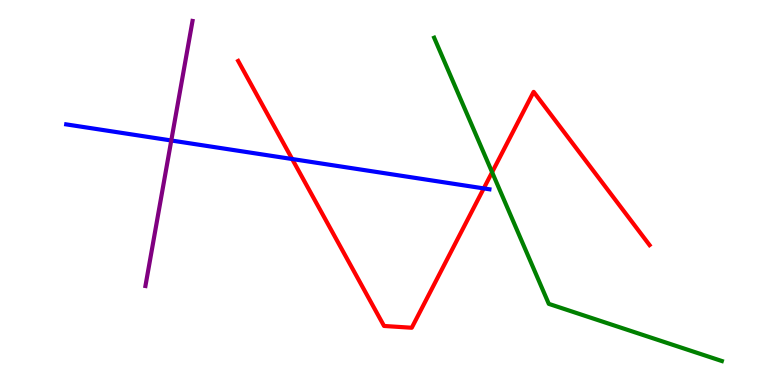[{'lines': ['blue', 'red'], 'intersections': [{'x': 3.77, 'y': 5.87}, {'x': 6.24, 'y': 5.11}]}, {'lines': ['green', 'red'], 'intersections': [{'x': 6.35, 'y': 5.53}]}, {'lines': ['purple', 'red'], 'intersections': []}, {'lines': ['blue', 'green'], 'intersections': []}, {'lines': ['blue', 'purple'], 'intersections': [{'x': 2.21, 'y': 6.35}]}, {'lines': ['green', 'purple'], 'intersections': []}]